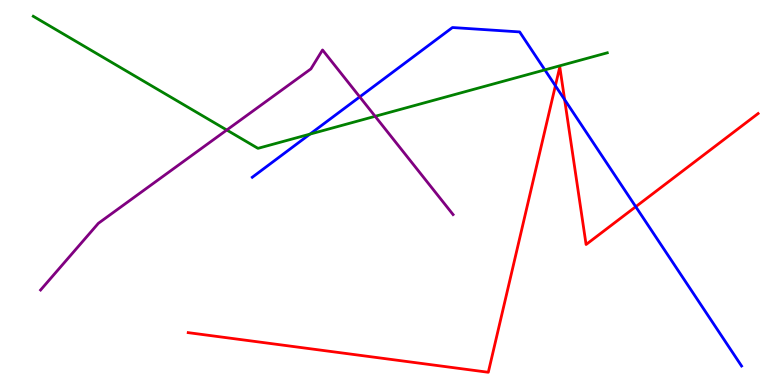[{'lines': ['blue', 'red'], 'intersections': [{'x': 7.17, 'y': 7.77}, {'x': 7.29, 'y': 7.41}, {'x': 8.2, 'y': 4.63}]}, {'lines': ['green', 'red'], 'intersections': []}, {'lines': ['purple', 'red'], 'intersections': []}, {'lines': ['blue', 'green'], 'intersections': [{'x': 4.0, 'y': 6.52}, {'x': 7.03, 'y': 8.18}]}, {'lines': ['blue', 'purple'], 'intersections': [{'x': 4.64, 'y': 7.48}]}, {'lines': ['green', 'purple'], 'intersections': [{'x': 2.93, 'y': 6.62}, {'x': 4.84, 'y': 6.98}]}]